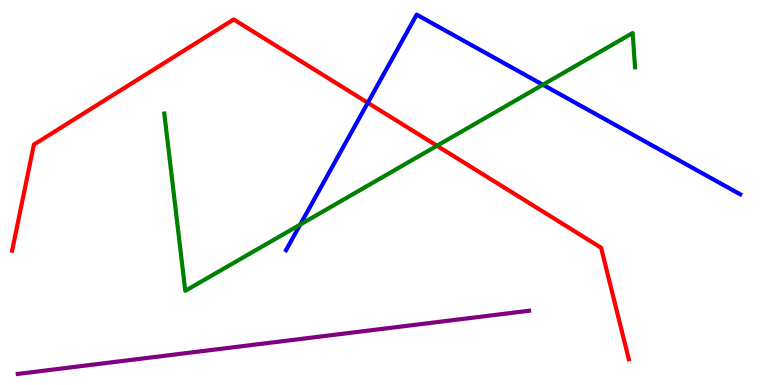[{'lines': ['blue', 'red'], 'intersections': [{'x': 4.75, 'y': 7.33}]}, {'lines': ['green', 'red'], 'intersections': [{'x': 5.64, 'y': 6.21}]}, {'lines': ['purple', 'red'], 'intersections': []}, {'lines': ['blue', 'green'], 'intersections': [{'x': 3.87, 'y': 4.17}, {'x': 7.0, 'y': 7.8}]}, {'lines': ['blue', 'purple'], 'intersections': []}, {'lines': ['green', 'purple'], 'intersections': []}]